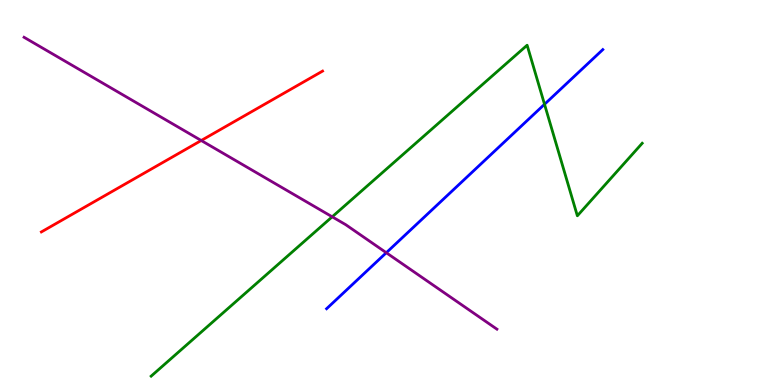[{'lines': ['blue', 'red'], 'intersections': []}, {'lines': ['green', 'red'], 'intersections': []}, {'lines': ['purple', 'red'], 'intersections': [{'x': 2.6, 'y': 6.35}]}, {'lines': ['blue', 'green'], 'intersections': [{'x': 7.03, 'y': 7.29}]}, {'lines': ['blue', 'purple'], 'intersections': [{'x': 4.98, 'y': 3.44}]}, {'lines': ['green', 'purple'], 'intersections': [{'x': 4.29, 'y': 4.37}]}]